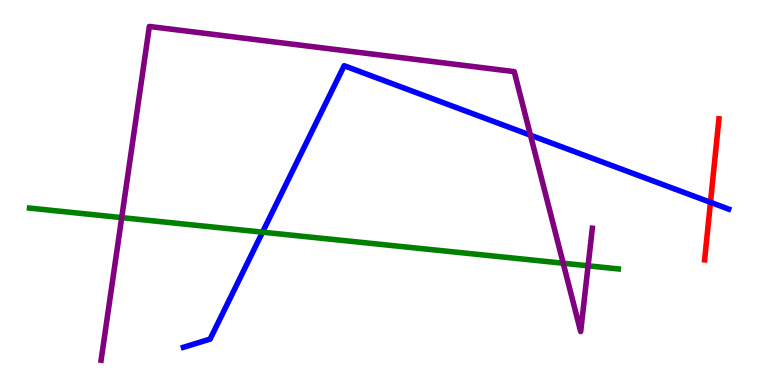[{'lines': ['blue', 'red'], 'intersections': [{'x': 9.17, 'y': 4.74}]}, {'lines': ['green', 'red'], 'intersections': []}, {'lines': ['purple', 'red'], 'intersections': []}, {'lines': ['blue', 'green'], 'intersections': [{'x': 3.39, 'y': 3.97}]}, {'lines': ['blue', 'purple'], 'intersections': [{'x': 6.84, 'y': 6.49}]}, {'lines': ['green', 'purple'], 'intersections': [{'x': 1.57, 'y': 4.35}, {'x': 7.27, 'y': 3.16}, {'x': 7.59, 'y': 3.1}]}]